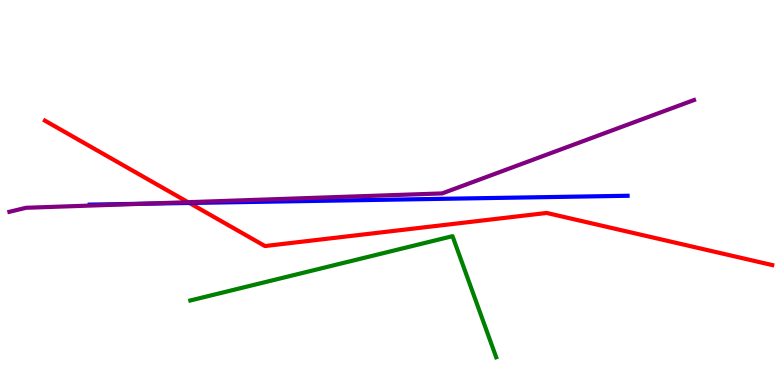[{'lines': ['blue', 'red'], 'intersections': [{'x': 2.44, 'y': 4.73}]}, {'lines': ['green', 'red'], 'intersections': []}, {'lines': ['purple', 'red'], 'intersections': [{'x': 2.43, 'y': 4.75}]}, {'lines': ['blue', 'green'], 'intersections': []}, {'lines': ['blue', 'purple'], 'intersections': [{'x': 1.85, 'y': 4.71}]}, {'lines': ['green', 'purple'], 'intersections': []}]